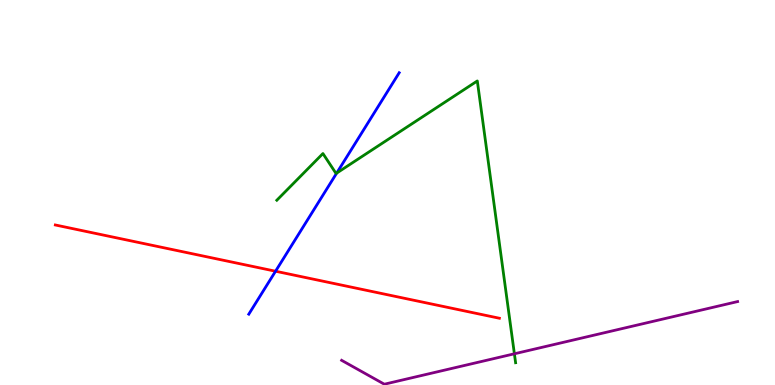[{'lines': ['blue', 'red'], 'intersections': [{'x': 3.56, 'y': 2.96}]}, {'lines': ['green', 'red'], 'intersections': []}, {'lines': ['purple', 'red'], 'intersections': []}, {'lines': ['blue', 'green'], 'intersections': [{'x': 4.34, 'y': 5.5}]}, {'lines': ['blue', 'purple'], 'intersections': []}, {'lines': ['green', 'purple'], 'intersections': [{'x': 6.64, 'y': 0.811}]}]